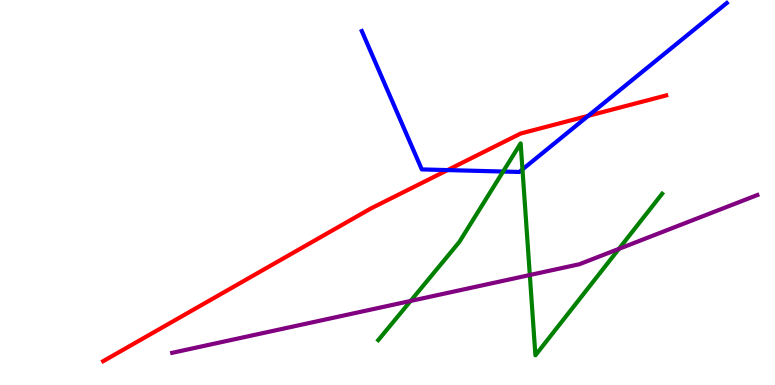[{'lines': ['blue', 'red'], 'intersections': [{'x': 5.78, 'y': 5.58}, {'x': 7.59, 'y': 6.99}]}, {'lines': ['green', 'red'], 'intersections': []}, {'lines': ['purple', 'red'], 'intersections': []}, {'lines': ['blue', 'green'], 'intersections': [{'x': 6.49, 'y': 5.54}, {'x': 6.74, 'y': 5.6}]}, {'lines': ['blue', 'purple'], 'intersections': []}, {'lines': ['green', 'purple'], 'intersections': [{'x': 5.3, 'y': 2.18}, {'x': 6.84, 'y': 2.86}, {'x': 7.99, 'y': 3.54}]}]